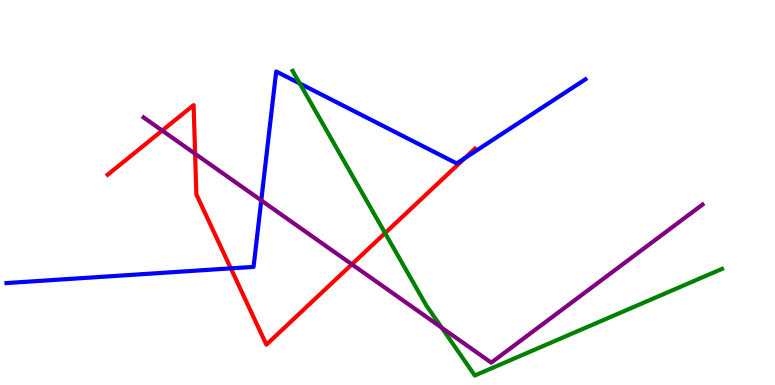[{'lines': ['blue', 'red'], 'intersections': [{'x': 2.98, 'y': 3.03}, {'x': 6.0, 'y': 5.89}]}, {'lines': ['green', 'red'], 'intersections': [{'x': 4.97, 'y': 3.95}]}, {'lines': ['purple', 'red'], 'intersections': [{'x': 2.09, 'y': 6.61}, {'x': 2.52, 'y': 6.01}, {'x': 4.54, 'y': 3.13}]}, {'lines': ['blue', 'green'], 'intersections': [{'x': 3.87, 'y': 7.83}]}, {'lines': ['blue', 'purple'], 'intersections': [{'x': 3.37, 'y': 4.79}]}, {'lines': ['green', 'purple'], 'intersections': [{'x': 5.7, 'y': 1.49}]}]